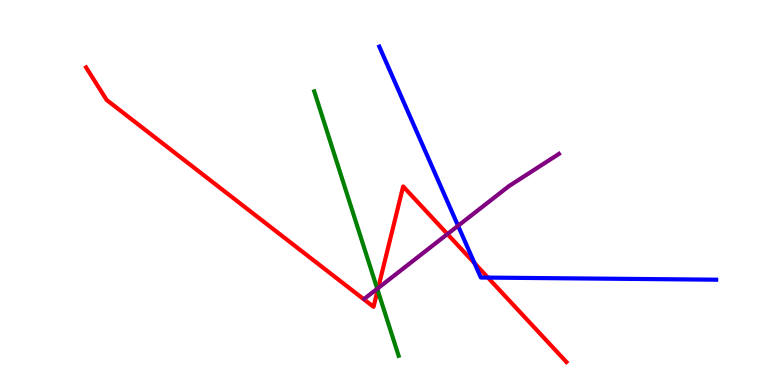[{'lines': ['blue', 'red'], 'intersections': [{'x': 6.12, 'y': 3.16}, {'x': 6.3, 'y': 2.79}]}, {'lines': ['green', 'red'], 'intersections': [{'x': 4.87, 'y': 2.46}]}, {'lines': ['purple', 'red'], 'intersections': [{'x': 4.88, 'y': 2.52}, {'x': 5.77, 'y': 3.92}]}, {'lines': ['blue', 'green'], 'intersections': []}, {'lines': ['blue', 'purple'], 'intersections': [{'x': 5.91, 'y': 4.14}]}, {'lines': ['green', 'purple'], 'intersections': [{'x': 4.87, 'y': 2.5}]}]